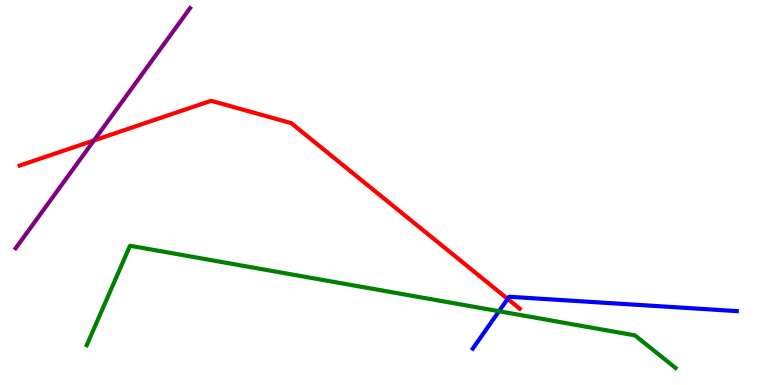[{'lines': ['blue', 'red'], 'intersections': [{'x': 6.55, 'y': 2.24}]}, {'lines': ['green', 'red'], 'intersections': []}, {'lines': ['purple', 'red'], 'intersections': [{'x': 1.21, 'y': 6.35}]}, {'lines': ['blue', 'green'], 'intersections': [{'x': 6.44, 'y': 1.92}]}, {'lines': ['blue', 'purple'], 'intersections': []}, {'lines': ['green', 'purple'], 'intersections': []}]